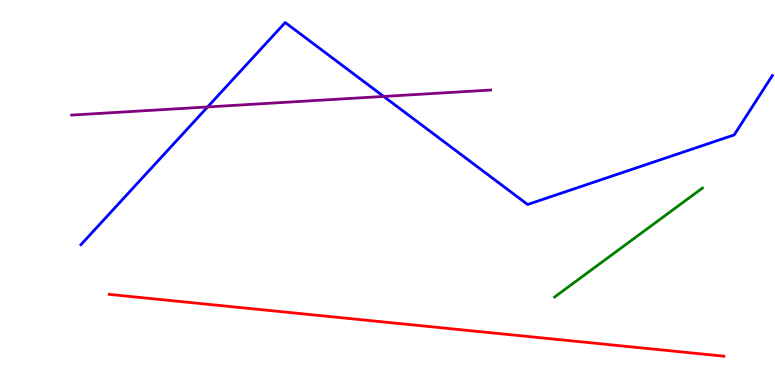[{'lines': ['blue', 'red'], 'intersections': []}, {'lines': ['green', 'red'], 'intersections': []}, {'lines': ['purple', 'red'], 'intersections': []}, {'lines': ['blue', 'green'], 'intersections': []}, {'lines': ['blue', 'purple'], 'intersections': [{'x': 2.68, 'y': 7.22}, {'x': 4.95, 'y': 7.5}]}, {'lines': ['green', 'purple'], 'intersections': []}]